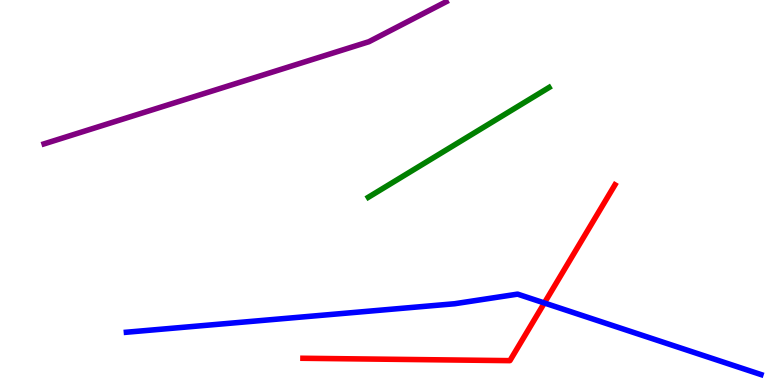[{'lines': ['blue', 'red'], 'intersections': [{'x': 7.02, 'y': 2.13}]}, {'lines': ['green', 'red'], 'intersections': []}, {'lines': ['purple', 'red'], 'intersections': []}, {'lines': ['blue', 'green'], 'intersections': []}, {'lines': ['blue', 'purple'], 'intersections': []}, {'lines': ['green', 'purple'], 'intersections': []}]